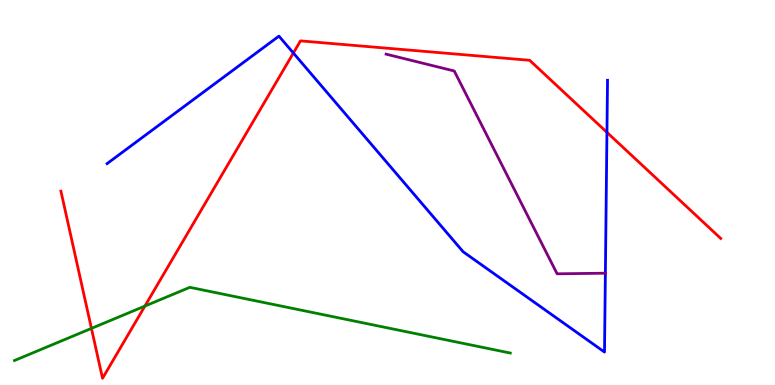[{'lines': ['blue', 'red'], 'intersections': [{'x': 3.79, 'y': 8.62}, {'x': 7.83, 'y': 6.56}]}, {'lines': ['green', 'red'], 'intersections': [{'x': 1.18, 'y': 1.47}, {'x': 1.87, 'y': 2.05}]}, {'lines': ['purple', 'red'], 'intersections': []}, {'lines': ['blue', 'green'], 'intersections': []}, {'lines': ['blue', 'purple'], 'intersections': [{'x': 7.81, 'y': 2.9}]}, {'lines': ['green', 'purple'], 'intersections': []}]